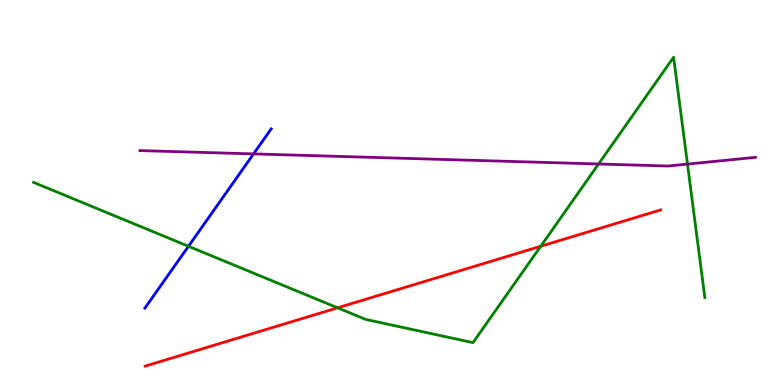[{'lines': ['blue', 'red'], 'intersections': []}, {'lines': ['green', 'red'], 'intersections': [{'x': 4.36, 'y': 2.0}, {'x': 6.98, 'y': 3.6}]}, {'lines': ['purple', 'red'], 'intersections': []}, {'lines': ['blue', 'green'], 'intersections': [{'x': 2.43, 'y': 3.6}]}, {'lines': ['blue', 'purple'], 'intersections': [{'x': 3.27, 'y': 6.0}]}, {'lines': ['green', 'purple'], 'intersections': [{'x': 7.72, 'y': 5.74}, {'x': 8.87, 'y': 5.74}]}]